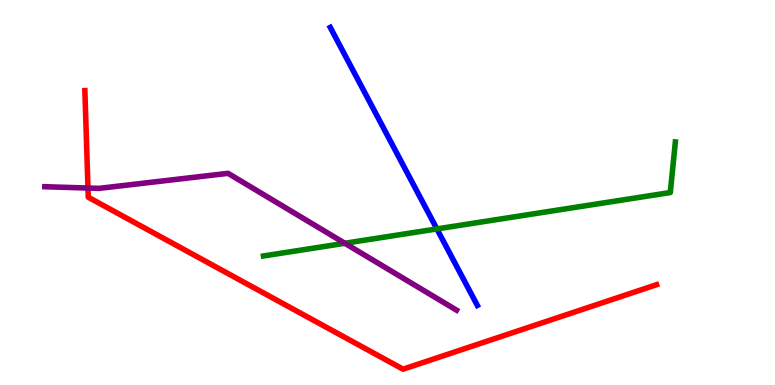[{'lines': ['blue', 'red'], 'intersections': []}, {'lines': ['green', 'red'], 'intersections': []}, {'lines': ['purple', 'red'], 'intersections': [{'x': 1.14, 'y': 5.12}]}, {'lines': ['blue', 'green'], 'intersections': [{'x': 5.64, 'y': 4.05}]}, {'lines': ['blue', 'purple'], 'intersections': []}, {'lines': ['green', 'purple'], 'intersections': [{'x': 4.45, 'y': 3.68}]}]